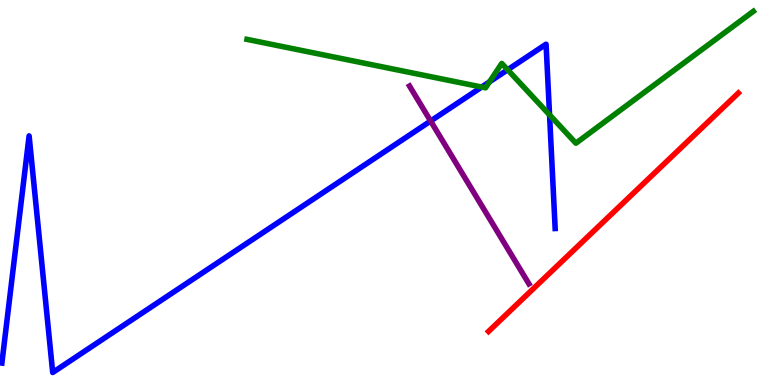[{'lines': ['blue', 'red'], 'intersections': []}, {'lines': ['green', 'red'], 'intersections': []}, {'lines': ['purple', 'red'], 'intersections': []}, {'lines': ['blue', 'green'], 'intersections': [{'x': 6.22, 'y': 7.74}, {'x': 6.32, 'y': 7.87}, {'x': 6.55, 'y': 8.19}, {'x': 7.09, 'y': 7.02}]}, {'lines': ['blue', 'purple'], 'intersections': [{'x': 5.56, 'y': 6.86}]}, {'lines': ['green', 'purple'], 'intersections': []}]